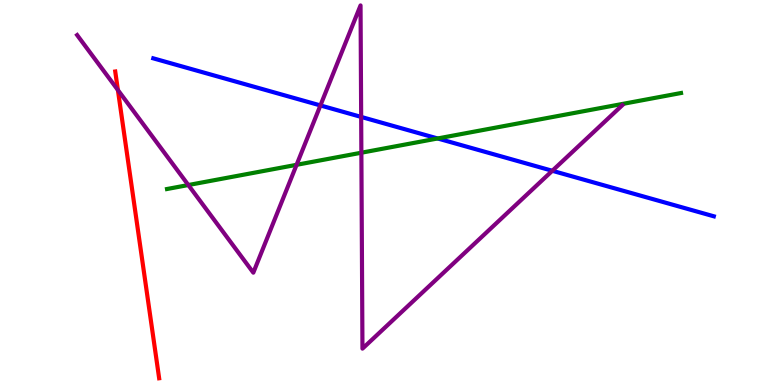[{'lines': ['blue', 'red'], 'intersections': []}, {'lines': ['green', 'red'], 'intersections': []}, {'lines': ['purple', 'red'], 'intersections': [{'x': 1.52, 'y': 7.66}]}, {'lines': ['blue', 'green'], 'intersections': [{'x': 5.65, 'y': 6.4}]}, {'lines': ['blue', 'purple'], 'intersections': [{'x': 4.13, 'y': 7.26}, {'x': 4.66, 'y': 6.96}, {'x': 7.13, 'y': 5.56}]}, {'lines': ['green', 'purple'], 'intersections': [{'x': 2.43, 'y': 5.19}, {'x': 3.83, 'y': 5.72}, {'x': 4.66, 'y': 6.03}]}]